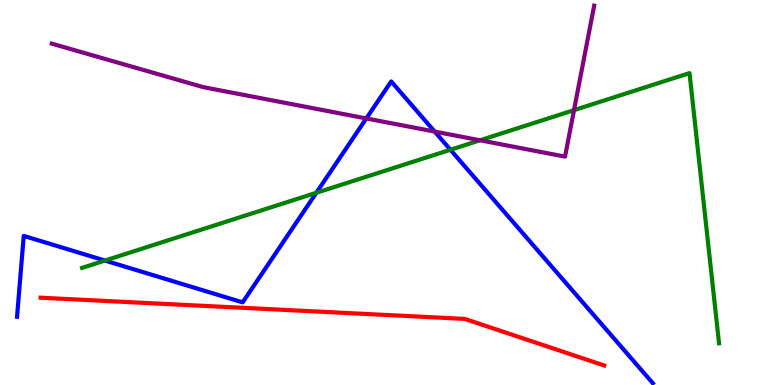[{'lines': ['blue', 'red'], 'intersections': []}, {'lines': ['green', 'red'], 'intersections': []}, {'lines': ['purple', 'red'], 'intersections': []}, {'lines': ['blue', 'green'], 'intersections': [{'x': 1.35, 'y': 3.23}, {'x': 4.08, 'y': 4.99}, {'x': 5.81, 'y': 6.11}]}, {'lines': ['blue', 'purple'], 'intersections': [{'x': 4.73, 'y': 6.92}, {'x': 5.61, 'y': 6.58}]}, {'lines': ['green', 'purple'], 'intersections': [{'x': 6.19, 'y': 6.36}, {'x': 7.41, 'y': 7.14}]}]